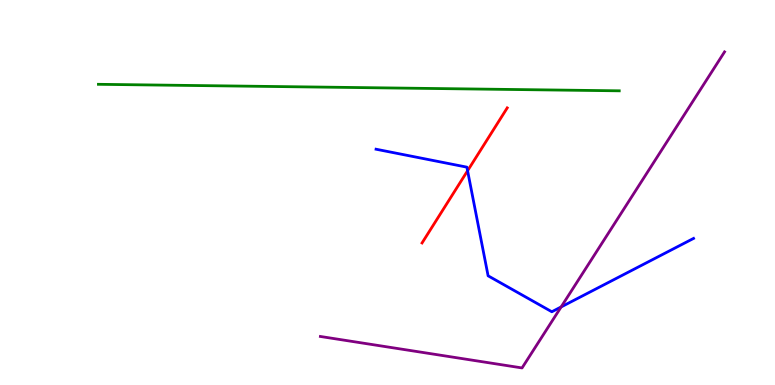[{'lines': ['blue', 'red'], 'intersections': [{'x': 6.03, 'y': 5.56}]}, {'lines': ['green', 'red'], 'intersections': []}, {'lines': ['purple', 'red'], 'intersections': []}, {'lines': ['blue', 'green'], 'intersections': []}, {'lines': ['blue', 'purple'], 'intersections': [{'x': 7.24, 'y': 2.03}]}, {'lines': ['green', 'purple'], 'intersections': []}]